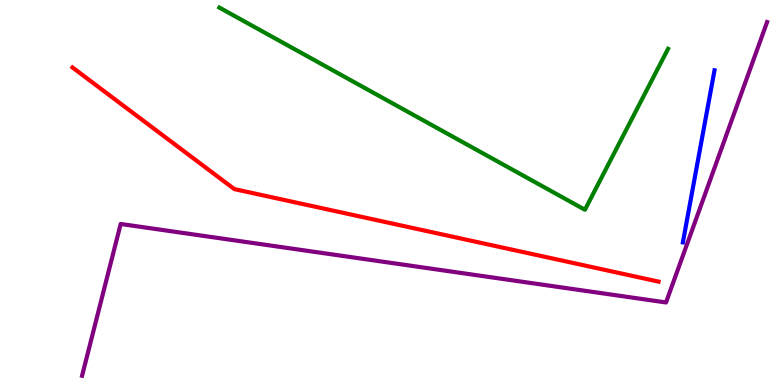[{'lines': ['blue', 'red'], 'intersections': []}, {'lines': ['green', 'red'], 'intersections': []}, {'lines': ['purple', 'red'], 'intersections': []}, {'lines': ['blue', 'green'], 'intersections': []}, {'lines': ['blue', 'purple'], 'intersections': []}, {'lines': ['green', 'purple'], 'intersections': []}]